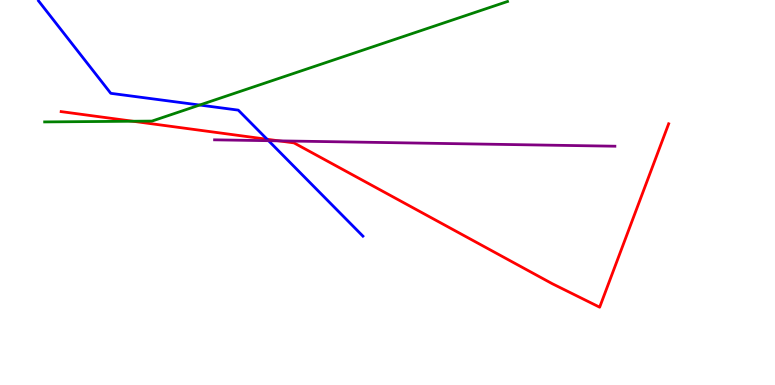[{'lines': ['blue', 'red'], 'intersections': [{'x': 3.45, 'y': 6.38}]}, {'lines': ['green', 'red'], 'intersections': [{'x': 1.71, 'y': 6.85}]}, {'lines': ['purple', 'red'], 'intersections': [{'x': 3.6, 'y': 6.34}]}, {'lines': ['blue', 'green'], 'intersections': [{'x': 2.58, 'y': 7.27}]}, {'lines': ['blue', 'purple'], 'intersections': [{'x': 3.46, 'y': 6.35}]}, {'lines': ['green', 'purple'], 'intersections': []}]